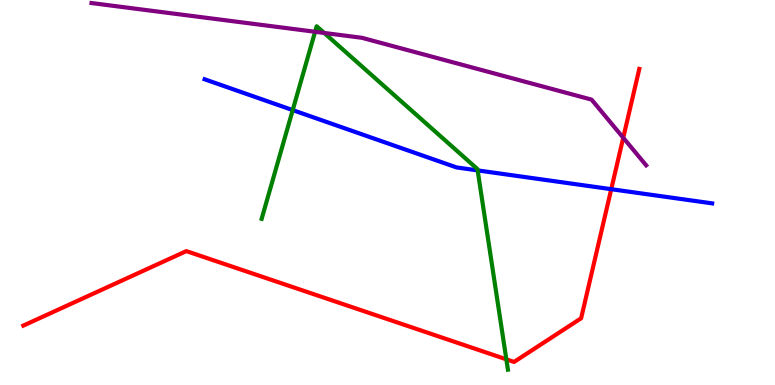[{'lines': ['blue', 'red'], 'intersections': [{'x': 7.89, 'y': 5.09}]}, {'lines': ['green', 'red'], 'intersections': [{'x': 6.53, 'y': 0.667}]}, {'lines': ['purple', 'red'], 'intersections': [{'x': 8.04, 'y': 6.42}]}, {'lines': ['blue', 'green'], 'intersections': [{'x': 3.78, 'y': 7.14}, {'x': 6.16, 'y': 5.57}]}, {'lines': ['blue', 'purple'], 'intersections': []}, {'lines': ['green', 'purple'], 'intersections': [{'x': 4.07, 'y': 9.17}, {'x': 4.18, 'y': 9.14}]}]